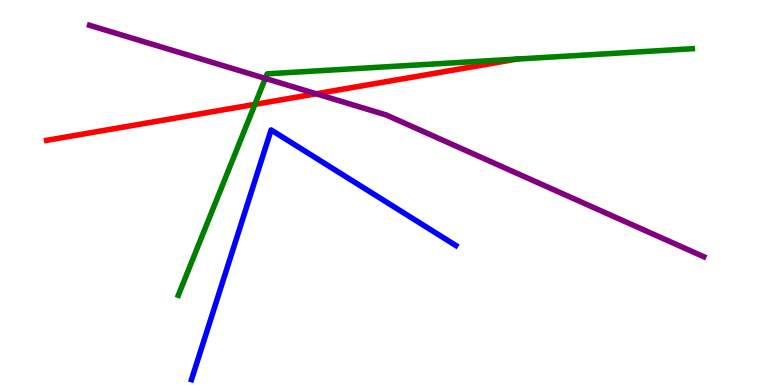[{'lines': ['blue', 'red'], 'intersections': []}, {'lines': ['green', 'red'], 'intersections': [{'x': 3.29, 'y': 7.29}, {'x': 6.67, 'y': 8.47}]}, {'lines': ['purple', 'red'], 'intersections': [{'x': 4.08, 'y': 7.56}]}, {'lines': ['blue', 'green'], 'intersections': []}, {'lines': ['blue', 'purple'], 'intersections': []}, {'lines': ['green', 'purple'], 'intersections': [{'x': 3.42, 'y': 7.96}]}]